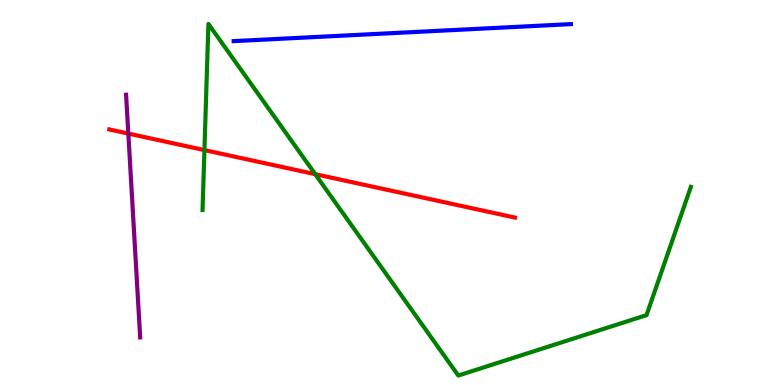[{'lines': ['blue', 'red'], 'intersections': []}, {'lines': ['green', 'red'], 'intersections': [{'x': 2.64, 'y': 6.1}, {'x': 4.07, 'y': 5.48}]}, {'lines': ['purple', 'red'], 'intersections': [{'x': 1.66, 'y': 6.53}]}, {'lines': ['blue', 'green'], 'intersections': []}, {'lines': ['blue', 'purple'], 'intersections': []}, {'lines': ['green', 'purple'], 'intersections': []}]